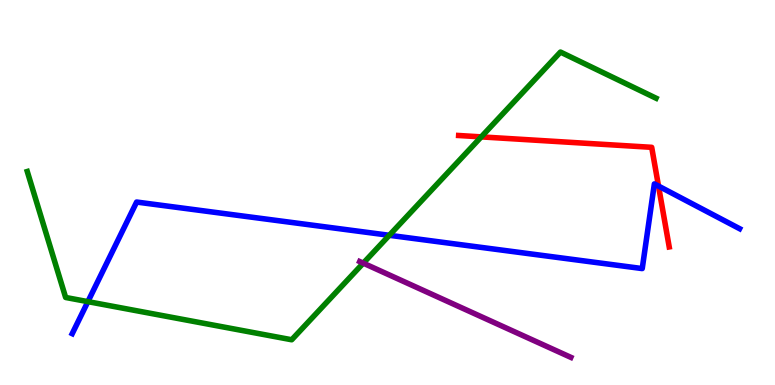[{'lines': ['blue', 'red'], 'intersections': [{'x': 8.5, 'y': 5.17}]}, {'lines': ['green', 'red'], 'intersections': [{'x': 6.21, 'y': 6.44}]}, {'lines': ['purple', 'red'], 'intersections': []}, {'lines': ['blue', 'green'], 'intersections': [{'x': 1.13, 'y': 2.17}, {'x': 5.02, 'y': 3.89}]}, {'lines': ['blue', 'purple'], 'intersections': []}, {'lines': ['green', 'purple'], 'intersections': [{'x': 4.69, 'y': 3.16}]}]